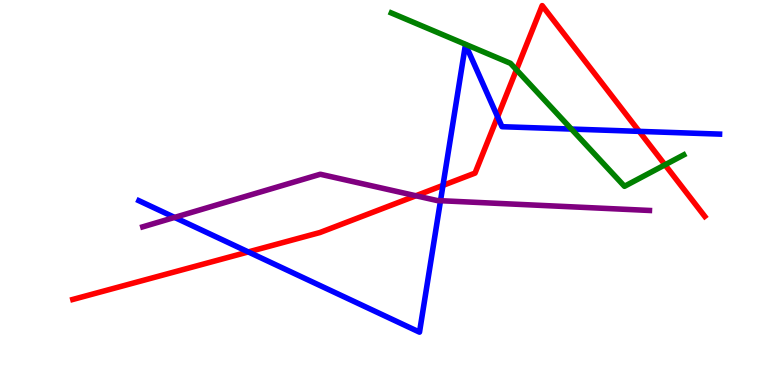[{'lines': ['blue', 'red'], 'intersections': [{'x': 3.2, 'y': 3.46}, {'x': 5.72, 'y': 5.18}, {'x': 6.42, 'y': 6.97}, {'x': 8.25, 'y': 6.59}]}, {'lines': ['green', 'red'], 'intersections': [{'x': 6.66, 'y': 8.19}, {'x': 8.58, 'y': 5.72}]}, {'lines': ['purple', 'red'], 'intersections': [{'x': 5.37, 'y': 4.92}]}, {'lines': ['blue', 'green'], 'intersections': [{'x': 7.37, 'y': 6.65}]}, {'lines': ['blue', 'purple'], 'intersections': [{'x': 2.25, 'y': 4.35}, {'x': 5.68, 'y': 4.79}]}, {'lines': ['green', 'purple'], 'intersections': []}]